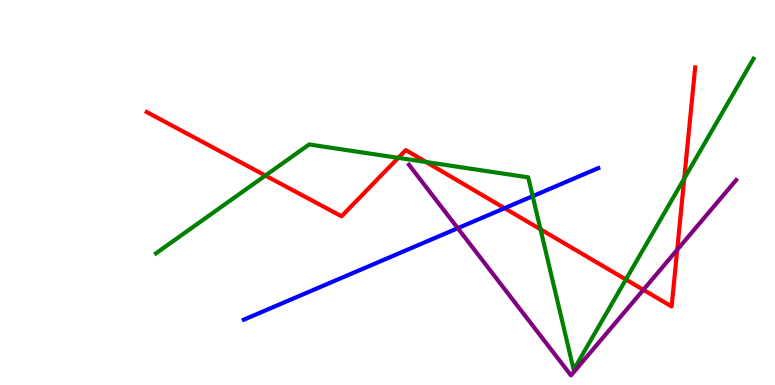[{'lines': ['blue', 'red'], 'intersections': [{'x': 6.51, 'y': 4.59}]}, {'lines': ['green', 'red'], 'intersections': [{'x': 3.42, 'y': 5.44}, {'x': 5.14, 'y': 5.9}, {'x': 5.5, 'y': 5.79}, {'x': 6.97, 'y': 4.04}, {'x': 8.08, 'y': 2.74}, {'x': 8.83, 'y': 5.36}]}, {'lines': ['purple', 'red'], 'intersections': [{'x': 8.3, 'y': 2.47}, {'x': 8.74, 'y': 3.51}]}, {'lines': ['blue', 'green'], 'intersections': [{'x': 6.87, 'y': 4.9}]}, {'lines': ['blue', 'purple'], 'intersections': [{'x': 5.91, 'y': 4.07}]}, {'lines': ['green', 'purple'], 'intersections': []}]